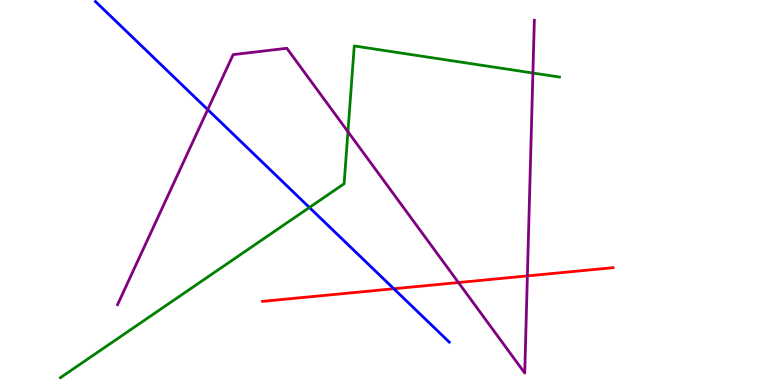[{'lines': ['blue', 'red'], 'intersections': [{'x': 5.08, 'y': 2.5}]}, {'lines': ['green', 'red'], 'intersections': []}, {'lines': ['purple', 'red'], 'intersections': [{'x': 5.92, 'y': 2.66}, {'x': 6.8, 'y': 2.83}]}, {'lines': ['blue', 'green'], 'intersections': [{'x': 3.99, 'y': 4.61}]}, {'lines': ['blue', 'purple'], 'intersections': [{'x': 2.68, 'y': 7.15}]}, {'lines': ['green', 'purple'], 'intersections': [{'x': 4.49, 'y': 6.58}, {'x': 6.88, 'y': 8.1}]}]